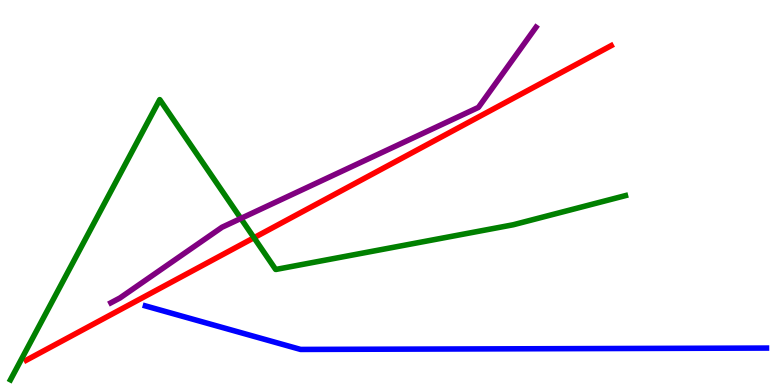[{'lines': ['blue', 'red'], 'intersections': []}, {'lines': ['green', 'red'], 'intersections': [{'x': 3.28, 'y': 3.83}]}, {'lines': ['purple', 'red'], 'intersections': []}, {'lines': ['blue', 'green'], 'intersections': []}, {'lines': ['blue', 'purple'], 'intersections': []}, {'lines': ['green', 'purple'], 'intersections': [{'x': 3.11, 'y': 4.33}]}]